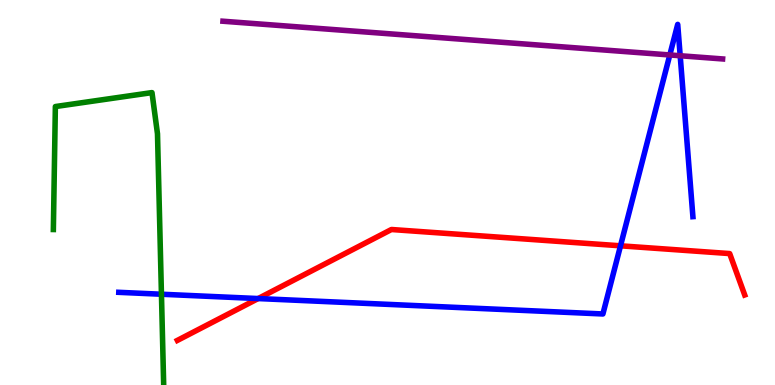[{'lines': ['blue', 'red'], 'intersections': [{'x': 3.33, 'y': 2.25}, {'x': 8.01, 'y': 3.62}]}, {'lines': ['green', 'red'], 'intersections': []}, {'lines': ['purple', 'red'], 'intersections': []}, {'lines': ['blue', 'green'], 'intersections': [{'x': 2.08, 'y': 2.36}]}, {'lines': ['blue', 'purple'], 'intersections': [{'x': 8.64, 'y': 8.57}, {'x': 8.78, 'y': 8.55}]}, {'lines': ['green', 'purple'], 'intersections': []}]